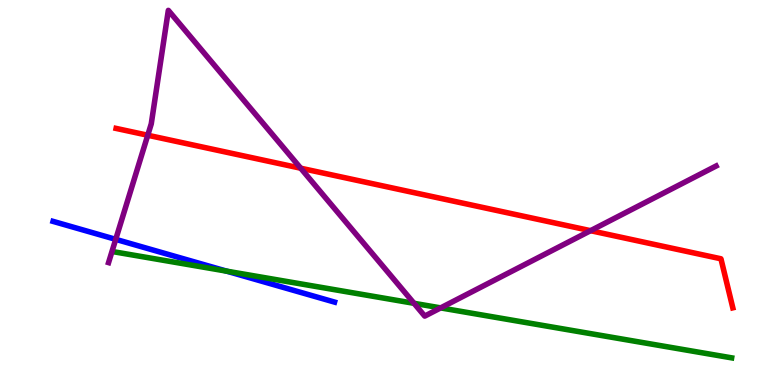[{'lines': ['blue', 'red'], 'intersections': []}, {'lines': ['green', 'red'], 'intersections': []}, {'lines': ['purple', 'red'], 'intersections': [{'x': 1.91, 'y': 6.49}, {'x': 3.88, 'y': 5.63}, {'x': 7.62, 'y': 4.01}]}, {'lines': ['blue', 'green'], 'intersections': [{'x': 2.92, 'y': 2.96}]}, {'lines': ['blue', 'purple'], 'intersections': [{'x': 1.49, 'y': 3.78}]}, {'lines': ['green', 'purple'], 'intersections': [{'x': 5.34, 'y': 2.12}, {'x': 5.69, 'y': 2.0}]}]